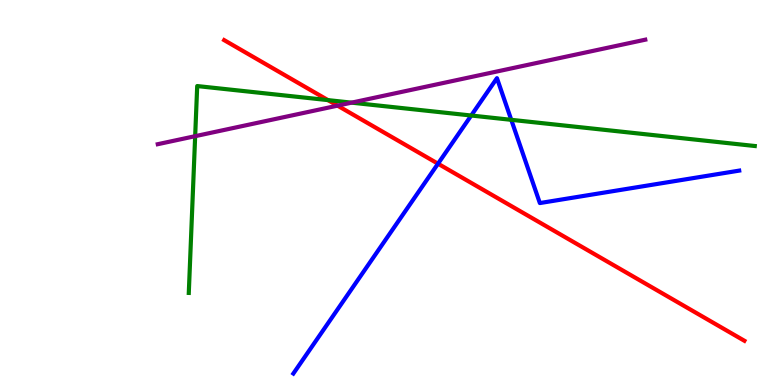[{'lines': ['blue', 'red'], 'intersections': [{'x': 5.65, 'y': 5.75}]}, {'lines': ['green', 'red'], 'intersections': [{'x': 4.23, 'y': 7.4}]}, {'lines': ['purple', 'red'], 'intersections': [{'x': 4.36, 'y': 7.26}]}, {'lines': ['blue', 'green'], 'intersections': [{'x': 6.08, 'y': 7.0}, {'x': 6.6, 'y': 6.89}]}, {'lines': ['blue', 'purple'], 'intersections': []}, {'lines': ['green', 'purple'], 'intersections': [{'x': 2.52, 'y': 6.46}, {'x': 4.54, 'y': 7.33}]}]